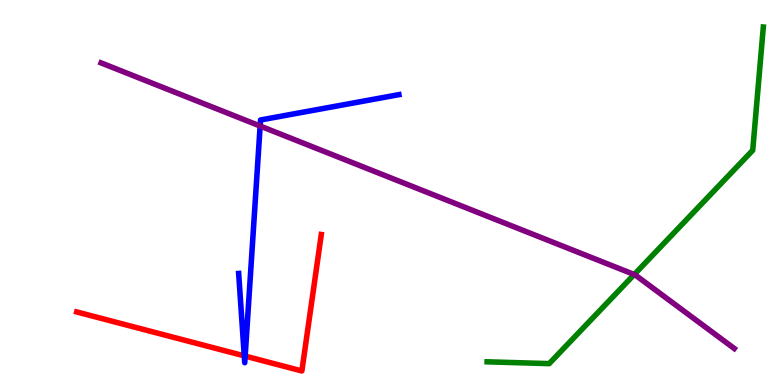[{'lines': ['blue', 'red'], 'intersections': [{'x': 3.15, 'y': 0.757}, {'x': 3.16, 'y': 0.751}]}, {'lines': ['green', 'red'], 'intersections': []}, {'lines': ['purple', 'red'], 'intersections': []}, {'lines': ['blue', 'green'], 'intersections': []}, {'lines': ['blue', 'purple'], 'intersections': [{'x': 3.36, 'y': 6.73}]}, {'lines': ['green', 'purple'], 'intersections': [{'x': 8.18, 'y': 2.87}]}]